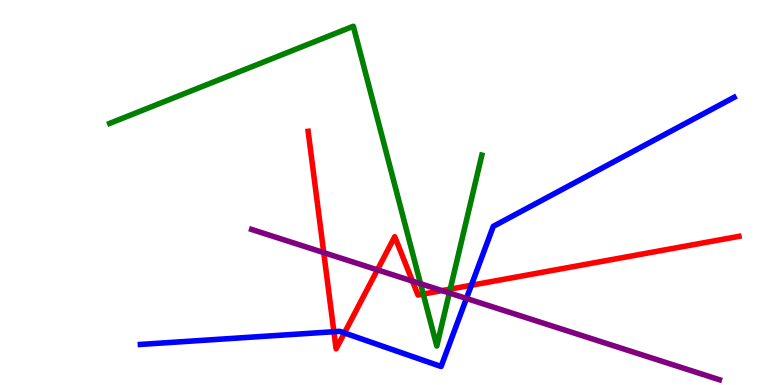[{'lines': ['blue', 'red'], 'intersections': [{'x': 4.31, 'y': 1.38}, {'x': 4.44, 'y': 1.35}, {'x': 6.08, 'y': 2.59}]}, {'lines': ['green', 'red'], 'intersections': [{'x': 5.46, 'y': 2.36}, {'x': 5.81, 'y': 2.49}]}, {'lines': ['purple', 'red'], 'intersections': [{'x': 4.18, 'y': 3.44}, {'x': 4.87, 'y': 2.99}, {'x': 5.32, 'y': 2.7}, {'x': 5.7, 'y': 2.45}]}, {'lines': ['blue', 'green'], 'intersections': []}, {'lines': ['blue', 'purple'], 'intersections': [{'x': 6.02, 'y': 2.25}]}, {'lines': ['green', 'purple'], 'intersections': [{'x': 5.43, 'y': 2.63}, {'x': 5.8, 'y': 2.39}]}]